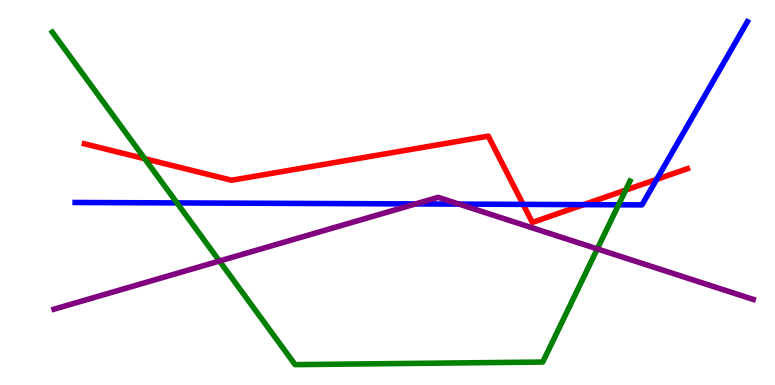[{'lines': ['blue', 'red'], 'intersections': [{'x': 6.75, 'y': 4.69}, {'x': 7.53, 'y': 4.68}, {'x': 8.47, 'y': 5.34}]}, {'lines': ['green', 'red'], 'intersections': [{'x': 1.87, 'y': 5.88}, {'x': 8.07, 'y': 5.06}]}, {'lines': ['purple', 'red'], 'intersections': []}, {'lines': ['blue', 'green'], 'intersections': [{'x': 2.28, 'y': 4.73}, {'x': 7.98, 'y': 4.68}]}, {'lines': ['blue', 'purple'], 'intersections': [{'x': 5.36, 'y': 4.7}, {'x': 5.92, 'y': 4.7}]}, {'lines': ['green', 'purple'], 'intersections': [{'x': 2.83, 'y': 3.22}, {'x': 7.71, 'y': 3.54}]}]